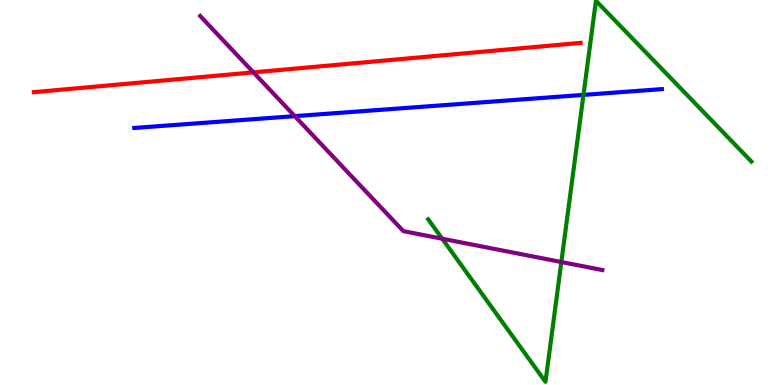[{'lines': ['blue', 'red'], 'intersections': []}, {'lines': ['green', 'red'], 'intersections': []}, {'lines': ['purple', 'red'], 'intersections': [{'x': 3.27, 'y': 8.12}]}, {'lines': ['blue', 'green'], 'intersections': [{'x': 7.53, 'y': 7.54}]}, {'lines': ['blue', 'purple'], 'intersections': [{'x': 3.8, 'y': 6.98}]}, {'lines': ['green', 'purple'], 'intersections': [{'x': 5.71, 'y': 3.8}, {'x': 7.24, 'y': 3.19}]}]